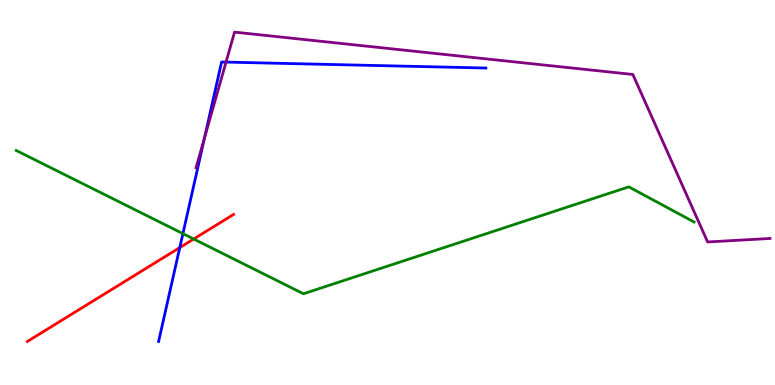[{'lines': ['blue', 'red'], 'intersections': [{'x': 2.32, 'y': 3.57}]}, {'lines': ['green', 'red'], 'intersections': [{'x': 2.5, 'y': 3.79}]}, {'lines': ['purple', 'red'], 'intersections': []}, {'lines': ['blue', 'green'], 'intersections': [{'x': 2.36, 'y': 3.93}]}, {'lines': ['blue', 'purple'], 'intersections': [{'x': 2.64, 'y': 6.41}, {'x': 2.92, 'y': 8.39}]}, {'lines': ['green', 'purple'], 'intersections': []}]